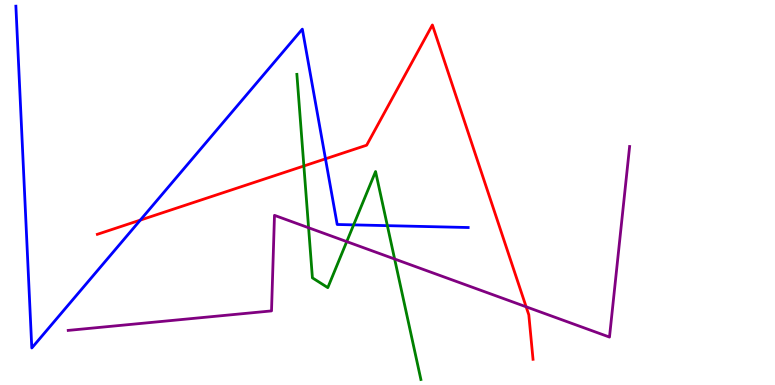[{'lines': ['blue', 'red'], 'intersections': [{'x': 1.81, 'y': 4.28}, {'x': 4.2, 'y': 5.87}]}, {'lines': ['green', 'red'], 'intersections': [{'x': 3.92, 'y': 5.69}]}, {'lines': ['purple', 'red'], 'intersections': [{'x': 6.79, 'y': 2.03}]}, {'lines': ['blue', 'green'], 'intersections': [{'x': 4.56, 'y': 4.16}, {'x': 5.0, 'y': 4.14}]}, {'lines': ['blue', 'purple'], 'intersections': []}, {'lines': ['green', 'purple'], 'intersections': [{'x': 3.98, 'y': 4.08}, {'x': 4.47, 'y': 3.72}, {'x': 5.09, 'y': 3.27}]}]